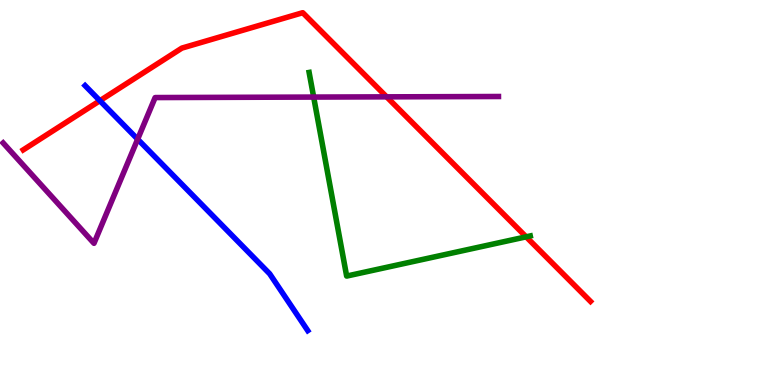[{'lines': ['blue', 'red'], 'intersections': [{'x': 1.29, 'y': 7.38}]}, {'lines': ['green', 'red'], 'intersections': [{'x': 6.79, 'y': 3.85}]}, {'lines': ['purple', 'red'], 'intersections': [{'x': 4.99, 'y': 7.48}]}, {'lines': ['blue', 'green'], 'intersections': []}, {'lines': ['blue', 'purple'], 'intersections': [{'x': 1.78, 'y': 6.38}]}, {'lines': ['green', 'purple'], 'intersections': [{'x': 4.05, 'y': 7.48}]}]